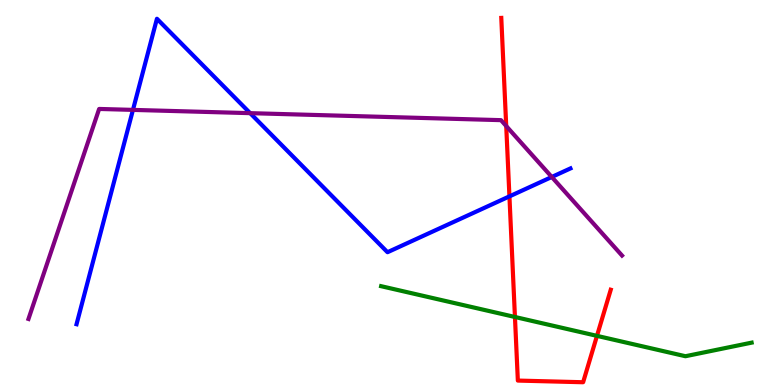[{'lines': ['blue', 'red'], 'intersections': [{'x': 6.57, 'y': 4.9}]}, {'lines': ['green', 'red'], 'intersections': [{'x': 6.64, 'y': 1.77}, {'x': 7.7, 'y': 1.28}]}, {'lines': ['purple', 'red'], 'intersections': [{'x': 6.53, 'y': 6.73}]}, {'lines': ['blue', 'green'], 'intersections': []}, {'lines': ['blue', 'purple'], 'intersections': [{'x': 1.72, 'y': 7.15}, {'x': 3.23, 'y': 7.06}, {'x': 7.12, 'y': 5.4}]}, {'lines': ['green', 'purple'], 'intersections': []}]